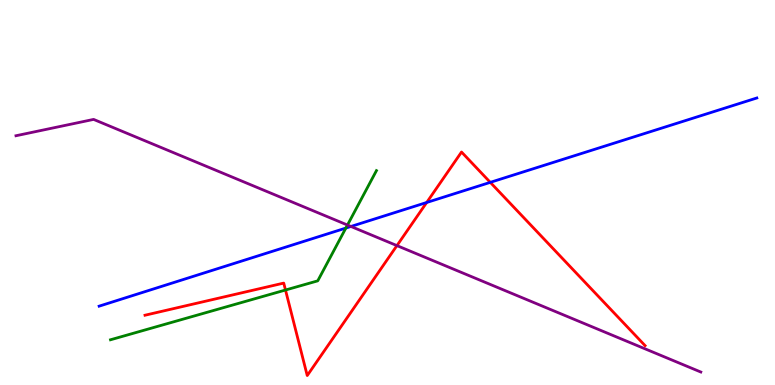[{'lines': ['blue', 'red'], 'intersections': [{'x': 5.51, 'y': 4.74}, {'x': 6.33, 'y': 5.26}]}, {'lines': ['green', 'red'], 'intersections': [{'x': 3.68, 'y': 2.47}]}, {'lines': ['purple', 'red'], 'intersections': [{'x': 5.12, 'y': 3.62}]}, {'lines': ['blue', 'green'], 'intersections': [{'x': 4.46, 'y': 4.08}]}, {'lines': ['blue', 'purple'], 'intersections': [{'x': 4.53, 'y': 4.12}]}, {'lines': ['green', 'purple'], 'intersections': [{'x': 4.48, 'y': 4.16}]}]